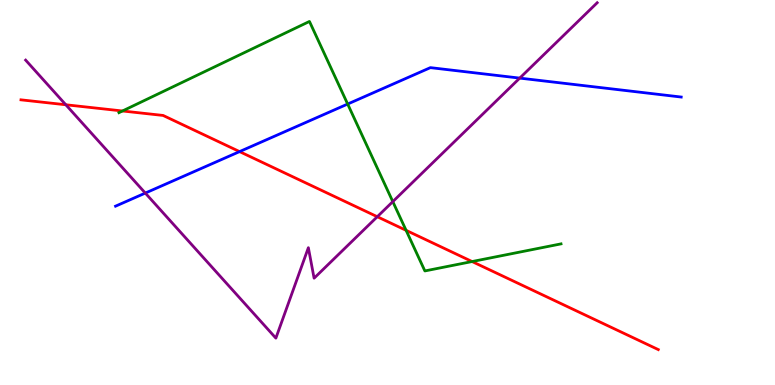[{'lines': ['blue', 'red'], 'intersections': [{'x': 3.09, 'y': 6.06}]}, {'lines': ['green', 'red'], 'intersections': [{'x': 1.58, 'y': 7.12}, {'x': 5.24, 'y': 4.02}, {'x': 6.09, 'y': 3.21}]}, {'lines': ['purple', 'red'], 'intersections': [{'x': 0.849, 'y': 7.28}, {'x': 4.87, 'y': 4.37}]}, {'lines': ['blue', 'green'], 'intersections': [{'x': 4.49, 'y': 7.3}]}, {'lines': ['blue', 'purple'], 'intersections': [{'x': 1.87, 'y': 4.99}, {'x': 6.71, 'y': 7.97}]}, {'lines': ['green', 'purple'], 'intersections': [{'x': 5.07, 'y': 4.76}]}]